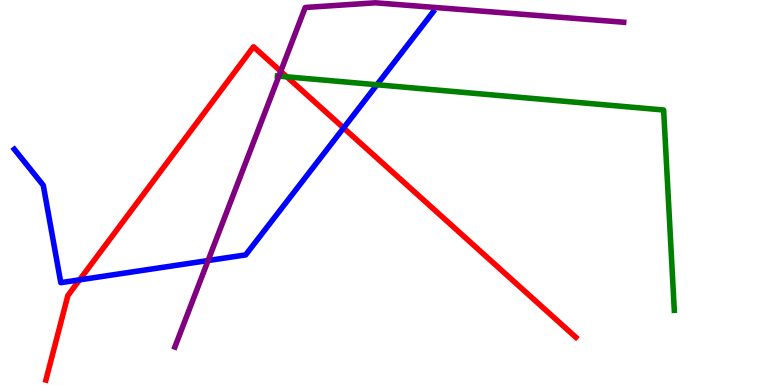[{'lines': ['blue', 'red'], 'intersections': [{'x': 1.03, 'y': 2.73}, {'x': 4.43, 'y': 6.68}]}, {'lines': ['green', 'red'], 'intersections': [{'x': 3.7, 'y': 8.0}]}, {'lines': ['purple', 'red'], 'intersections': [{'x': 3.62, 'y': 8.15}]}, {'lines': ['blue', 'green'], 'intersections': [{'x': 4.86, 'y': 7.8}]}, {'lines': ['blue', 'purple'], 'intersections': [{'x': 2.68, 'y': 3.23}]}, {'lines': ['green', 'purple'], 'intersections': [{'x': 3.6, 'y': 8.02}]}]